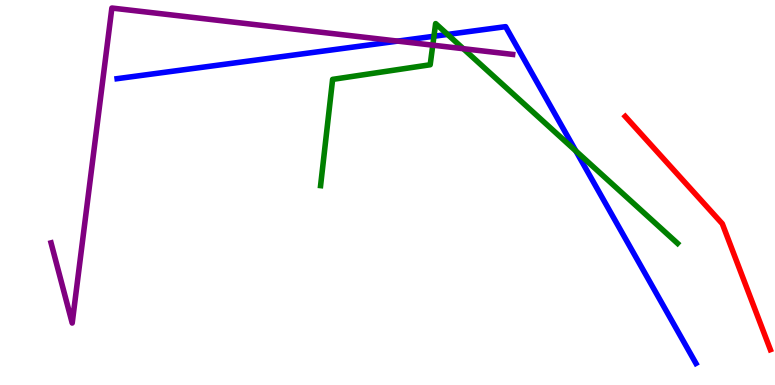[{'lines': ['blue', 'red'], 'intersections': []}, {'lines': ['green', 'red'], 'intersections': []}, {'lines': ['purple', 'red'], 'intersections': []}, {'lines': ['blue', 'green'], 'intersections': [{'x': 5.6, 'y': 9.06}, {'x': 5.78, 'y': 9.11}, {'x': 7.43, 'y': 6.08}]}, {'lines': ['blue', 'purple'], 'intersections': [{'x': 5.13, 'y': 8.93}]}, {'lines': ['green', 'purple'], 'intersections': [{'x': 5.58, 'y': 8.83}, {'x': 5.98, 'y': 8.74}]}]